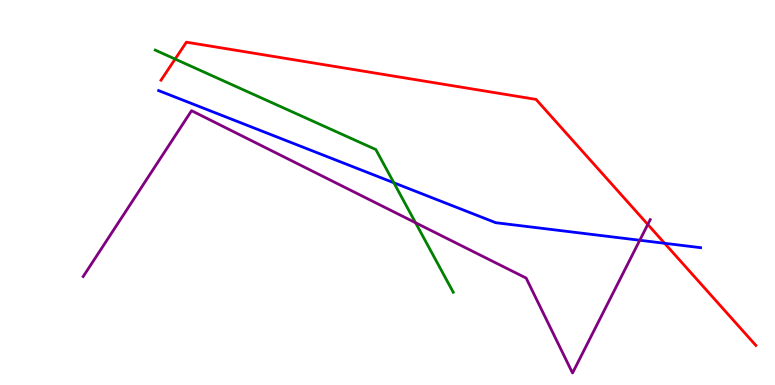[{'lines': ['blue', 'red'], 'intersections': [{'x': 8.58, 'y': 3.68}]}, {'lines': ['green', 'red'], 'intersections': [{'x': 2.26, 'y': 8.47}]}, {'lines': ['purple', 'red'], 'intersections': [{'x': 8.36, 'y': 4.17}]}, {'lines': ['blue', 'green'], 'intersections': [{'x': 5.08, 'y': 5.25}]}, {'lines': ['blue', 'purple'], 'intersections': [{'x': 8.26, 'y': 3.76}]}, {'lines': ['green', 'purple'], 'intersections': [{'x': 5.36, 'y': 4.21}]}]